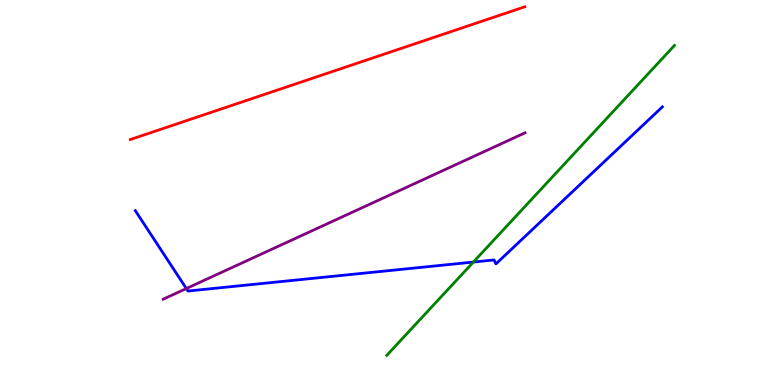[{'lines': ['blue', 'red'], 'intersections': []}, {'lines': ['green', 'red'], 'intersections': []}, {'lines': ['purple', 'red'], 'intersections': []}, {'lines': ['blue', 'green'], 'intersections': [{'x': 6.11, 'y': 3.19}]}, {'lines': ['blue', 'purple'], 'intersections': [{'x': 2.4, 'y': 2.51}]}, {'lines': ['green', 'purple'], 'intersections': []}]